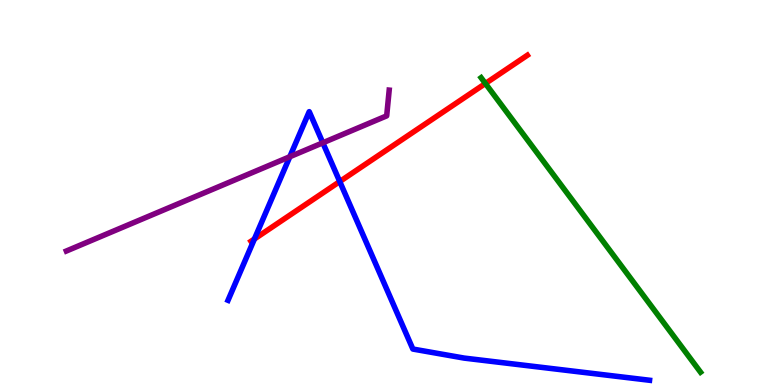[{'lines': ['blue', 'red'], 'intersections': [{'x': 3.28, 'y': 3.79}, {'x': 4.38, 'y': 5.28}]}, {'lines': ['green', 'red'], 'intersections': [{'x': 6.26, 'y': 7.83}]}, {'lines': ['purple', 'red'], 'intersections': []}, {'lines': ['blue', 'green'], 'intersections': []}, {'lines': ['blue', 'purple'], 'intersections': [{'x': 3.74, 'y': 5.93}, {'x': 4.17, 'y': 6.29}]}, {'lines': ['green', 'purple'], 'intersections': []}]